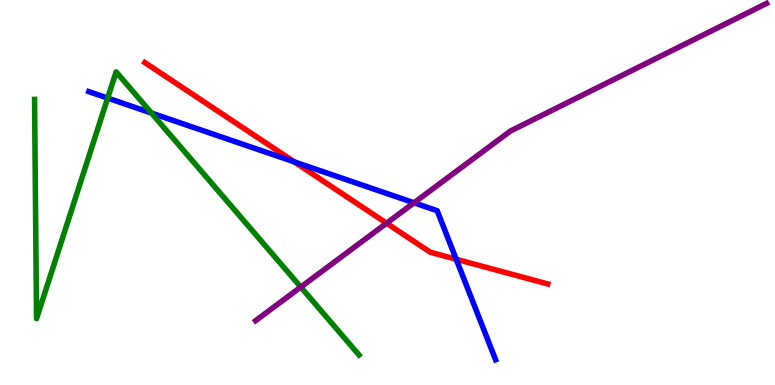[{'lines': ['blue', 'red'], 'intersections': [{'x': 3.8, 'y': 5.8}, {'x': 5.89, 'y': 3.27}]}, {'lines': ['green', 'red'], 'intersections': []}, {'lines': ['purple', 'red'], 'intersections': [{'x': 4.99, 'y': 4.2}]}, {'lines': ['blue', 'green'], 'intersections': [{'x': 1.39, 'y': 7.45}, {'x': 1.95, 'y': 7.06}]}, {'lines': ['blue', 'purple'], 'intersections': [{'x': 5.34, 'y': 4.73}]}, {'lines': ['green', 'purple'], 'intersections': [{'x': 3.88, 'y': 2.54}]}]